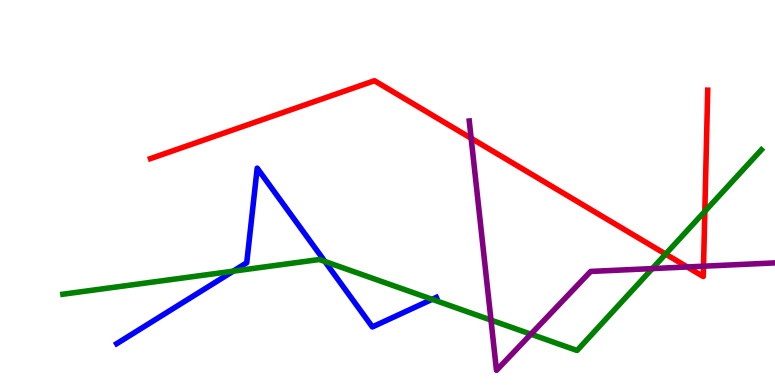[{'lines': ['blue', 'red'], 'intersections': []}, {'lines': ['green', 'red'], 'intersections': [{'x': 8.59, 'y': 3.4}, {'x': 9.09, 'y': 4.51}]}, {'lines': ['purple', 'red'], 'intersections': [{'x': 6.08, 'y': 6.41}, {'x': 8.87, 'y': 3.07}, {'x': 9.08, 'y': 3.09}]}, {'lines': ['blue', 'green'], 'intersections': [{'x': 3.01, 'y': 2.96}, {'x': 4.19, 'y': 3.21}, {'x': 5.58, 'y': 2.23}]}, {'lines': ['blue', 'purple'], 'intersections': []}, {'lines': ['green', 'purple'], 'intersections': [{'x': 6.34, 'y': 1.69}, {'x': 6.85, 'y': 1.32}, {'x': 8.42, 'y': 3.02}]}]